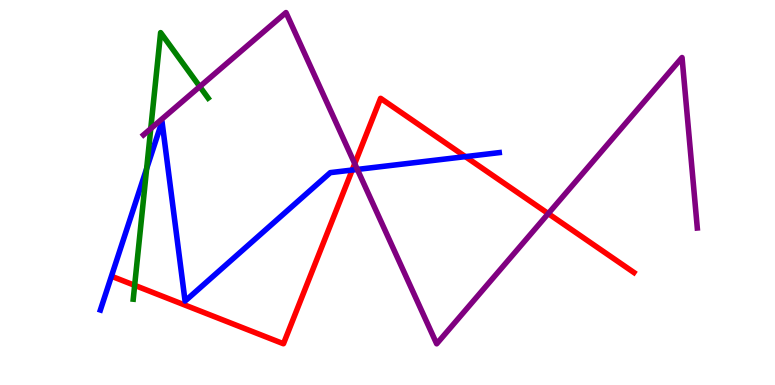[{'lines': ['blue', 'red'], 'intersections': [{'x': 4.54, 'y': 5.58}, {'x': 6.0, 'y': 5.93}]}, {'lines': ['green', 'red'], 'intersections': [{'x': 1.74, 'y': 2.59}]}, {'lines': ['purple', 'red'], 'intersections': [{'x': 4.58, 'y': 5.75}, {'x': 7.07, 'y': 4.45}]}, {'lines': ['blue', 'green'], 'intersections': [{'x': 1.89, 'y': 5.62}]}, {'lines': ['blue', 'purple'], 'intersections': [{'x': 4.61, 'y': 5.6}]}, {'lines': ['green', 'purple'], 'intersections': [{'x': 1.95, 'y': 6.66}, {'x': 2.58, 'y': 7.75}]}]